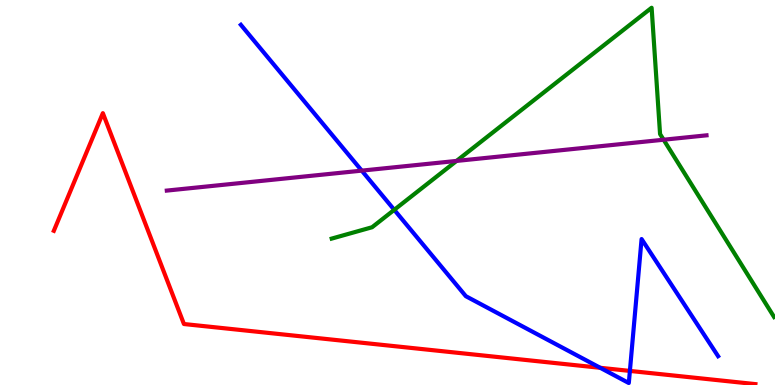[{'lines': ['blue', 'red'], 'intersections': [{'x': 7.75, 'y': 0.447}, {'x': 8.13, 'y': 0.366}]}, {'lines': ['green', 'red'], 'intersections': []}, {'lines': ['purple', 'red'], 'intersections': []}, {'lines': ['blue', 'green'], 'intersections': [{'x': 5.09, 'y': 4.55}]}, {'lines': ['blue', 'purple'], 'intersections': [{'x': 4.67, 'y': 5.57}]}, {'lines': ['green', 'purple'], 'intersections': [{'x': 5.89, 'y': 5.82}, {'x': 8.56, 'y': 6.37}]}]